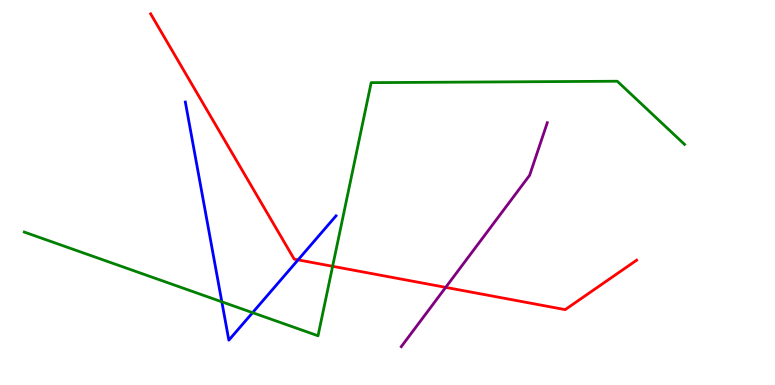[{'lines': ['blue', 'red'], 'intersections': [{'x': 3.85, 'y': 3.25}]}, {'lines': ['green', 'red'], 'intersections': [{'x': 4.29, 'y': 3.08}]}, {'lines': ['purple', 'red'], 'intersections': [{'x': 5.75, 'y': 2.54}]}, {'lines': ['blue', 'green'], 'intersections': [{'x': 2.86, 'y': 2.16}, {'x': 3.26, 'y': 1.88}]}, {'lines': ['blue', 'purple'], 'intersections': []}, {'lines': ['green', 'purple'], 'intersections': []}]